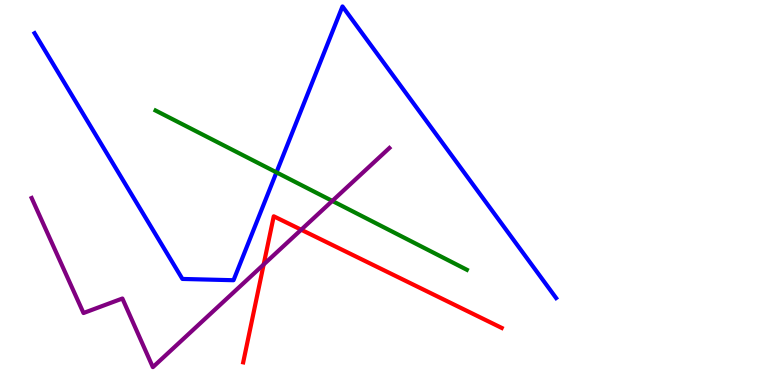[{'lines': ['blue', 'red'], 'intersections': []}, {'lines': ['green', 'red'], 'intersections': []}, {'lines': ['purple', 'red'], 'intersections': [{'x': 3.4, 'y': 3.13}, {'x': 3.89, 'y': 4.03}]}, {'lines': ['blue', 'green'], 'intersections': [{'x': 3.57, 'y': 5.52}]}, {'lines': ['blue', 'purple'], 'intersections': []}, {'lines': ['green', 'purple'], 'intersections': [{'x': 4.29, 'y': 4.78}]}]